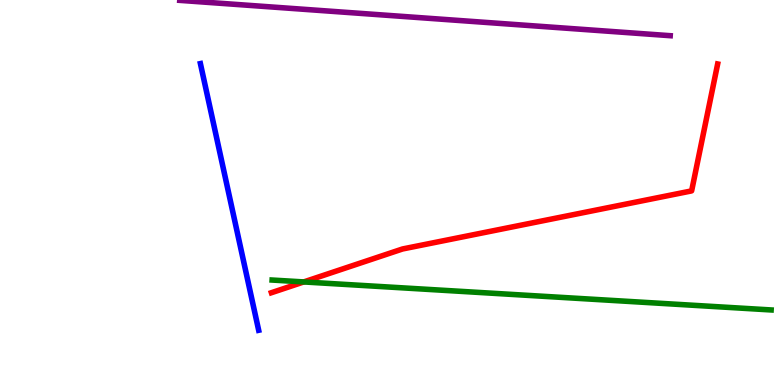[{'lines': ['blue', 'red'], 'intersections': []}, {'lines': ['green', 'red'], 'intersections': [{'x': 3.92, 'y': 2.68}]}, {'lines': ['purple', 'red'], 'intersections': []}, {'lines': ['blue', 'green'], 'intersections': []}, {'lines': ['blue', 'purple'], 'intersections': []}, {'lines': ['green', 'purple'], 'intersections': []}]